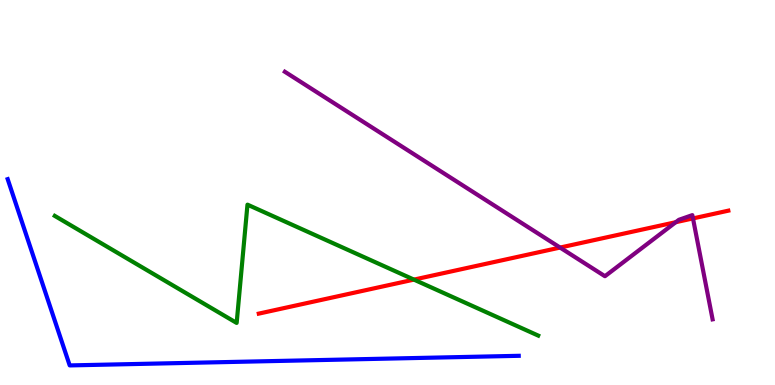[{'lines': ['blue', 'red'], 'intersections': []}, {'lines': ['green', 'red'], 'intersections': [{'x': 5.34, 'y': 2.74}]}, {'lines': ['purple', 'red'], 'intersections': [{'x': 7.23, 'y': 3.57}, {'x': 8.72, 'y': 4.23}, {'x': 8.94, 'y': 4.33}]}, {'lines': ['blue', 'green'], 'intersections': []}, {'lines': ['blue', 'purple'], 'intersections': []}, {'lines': ['green', 'purple'], 'intersections': []}]